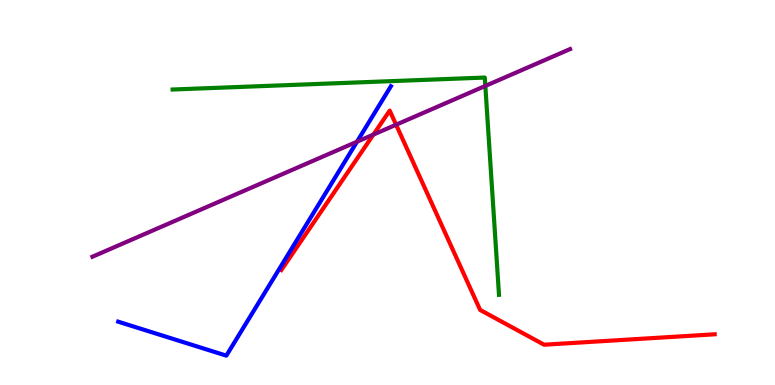[{'lines': ['blue', 'red'], 'intersections': []}, {'lines': ['green', 'red'], 'intersections': []}, {'lines': ['purple', 'red'], 'intersections': [{'x': 4.82, 'y': 6.5}, {'x': 5.11, 'y': 6.76}]}, {'lines': ['blue', 'green'], 'intersections': []}, {'lines': ['blue', 'purple'], 'intersections': [{'x': 4.61, 'y': 6.32}]}, {'lines': ['green', 'purple'], 'intersections': [{'x': 6.26, 'y': 7.77}]}]